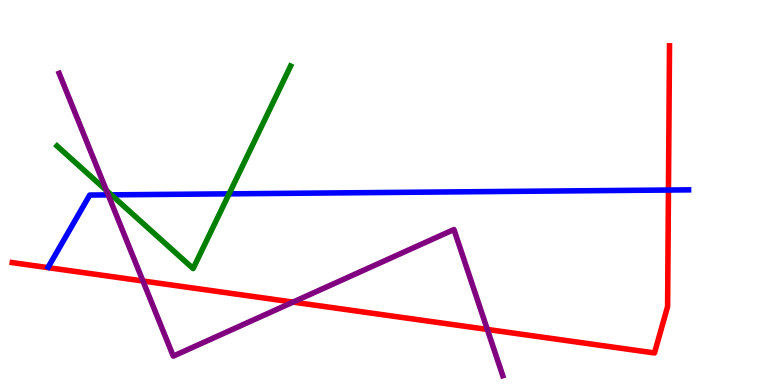[{'lines': ['blue', 'red'], 'intersections': [{'x': 8.63, 'y': 5.06}]}, {'lines': ['green', 'red'], 'intersections': []}, {'lines': ['purple', 'red'], 'intersections': [{'x': 1.84, 'y': 2.7}, {'x': 3.78, 'y': 2.15}, {'x': 6.29, 'y': 1.44}]}, {'lines': ['blue', 'green'], 'intersections': [{'x': 1.44, 'y': 4.94}, {'x': 2.96, 'y': 4.97}]}, {'lines': ['blue', 'purple'], 'intersections': [{'x': 1.4, 'y': 4.94}]}, {'lines': ['green', 'purple'], 'intersections': [{'x': 1.37, 'y': 5.05}]}]